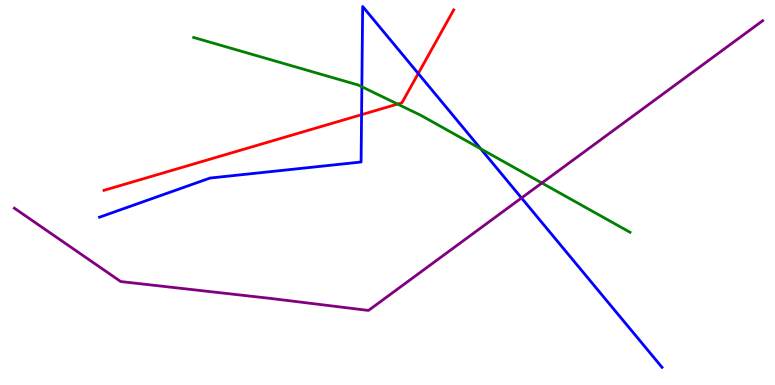[{'lines': ['blue', 'red'], 'intersections': [{'x': 4.67, 'y': 7.02}, {'x': 5.4, 'y': 8.09}]}, {'lines': ['green', 'red'], 'intersections': [{'x': 5.13, 'y': 7.3}]}, {'lines': ['purple', 'red'], 'intersections': []}, {'lines': ['blue', 'green'], 'intersections': [{'x': 4.67, 'y': 7.75}, {'x': 6.2, 'y': 6.13}]}, {'lines': ['blue', 'purple'], 'intersections': [{'x': 6.73, 'y': 4.86}]}, {'lines': ['green', 'purple'], 'intersections': [{'x': 6.99, 'y': 5.25}]}]